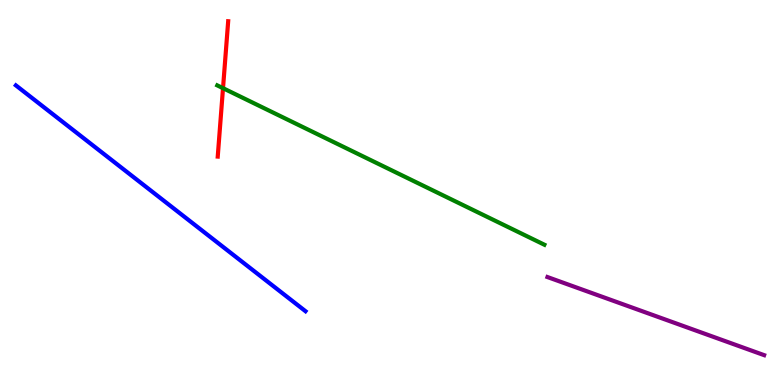[{'lines': ['blue', 'red'], 'intersections': []}, {'lines': ['green', 'red'], 'intersections': [{'x': 2.88, 'y': 7.71}]}, {'lines': ['purple', 'red'], 'intersections': []}, {'lines': ['blue', 'green'], 'intersections': []}, {'lines': ['blue', 'purple'], 'intersections': []}, {'lines': ['green', 'purple'], 'intersections': []}]